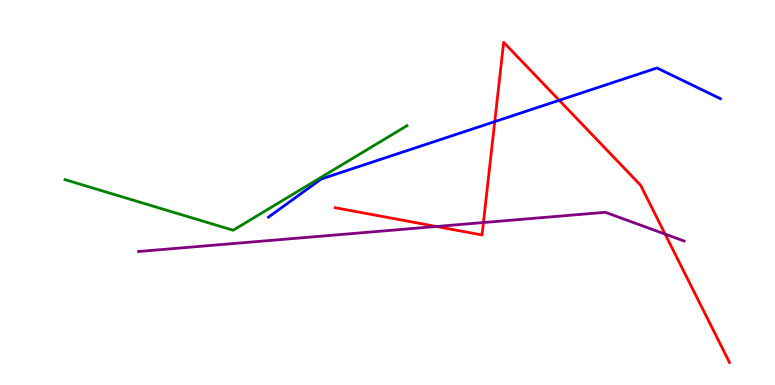[{'lines': ['blue', 'red'], 'intersections': [{'x': 6.38, 'y': 6.84}, {'x': 7.22, 'y': 7.39}]}, {'lines': ['green', 'red'], 'intersections': []}, {'lines': ['purple', 'red'], 'intersections': [{'x': 5.63, 'y': 4.12}, {'x': 6.24, 'y': 4.22}, {'x': 8.58, 'y': 3.92}]}, {'lines': ['blue', 'green'], 'intersections': []}, {'lines': ['blue', 'purple'], 'intersections': []}, {'lines': ['green', 'purple'], 'intersections': []}]